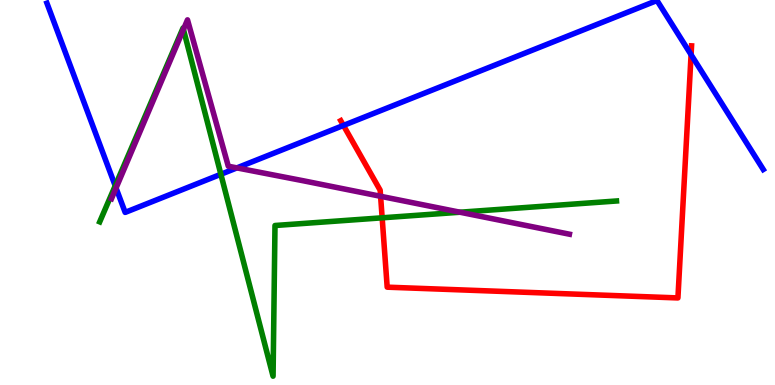[{'lines': ['blue', 'red'], 'intersections': [{'x': 4.43, 'y': 6.74}, {'x': 8.92, 'y': 8.58}]}, {'lines': ['green', 'red'], 'intersections': [{'x': 4.93, 'y': 4.34}]}, {'lines': ['purple', 'red'], 'intersections': [{'x': 4.91, 'y': 4.9}]}, {'lines': ['blue', 'green'], 'intersections': [{'x': 1.49, 'y': 5.17}, {'x': 2.85, 'y': 5.47}]}, {'lines': ['blue', 'purple'], 'intersections': [{'x': 1.5, 'y': 5.12}, {'x': 3.06, 'y': 5.64}]}, {'lines': ['green', 'purple'], 'intersections': [{'x': 2.37, 'y': 9.24}, {'x': 5.94, 'y': 4.49}]}]